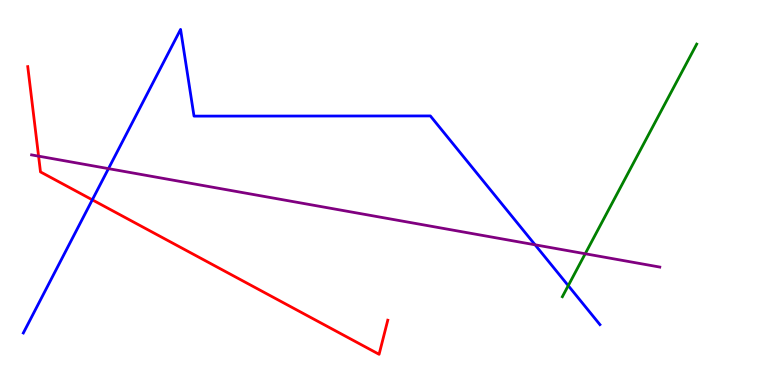[{'lines': ['blue', 'red'], 'intersections': [{'x': 1.19, 'y': 4.81}]}, {'lines': ['green', 'red'], 'intersections': []}, {'lines': ['purple', 'red'], 'intersections': [{'x': 0.498, 'y': 5.94}]}, {'lines': ['blue', 'green'], 'intersections': [{'x': 7.33, 'y': 2.58}]}, {'lines': ['blue', 'purple'], 'intersections': [{'x': 1.4, 'y': 5.62}, {'x': 6.9, 'y': 3.64}]}, {'lines': ['green', 'purple'], 'intersections': [{'x': 7.55, 'y': 3.41}]}]